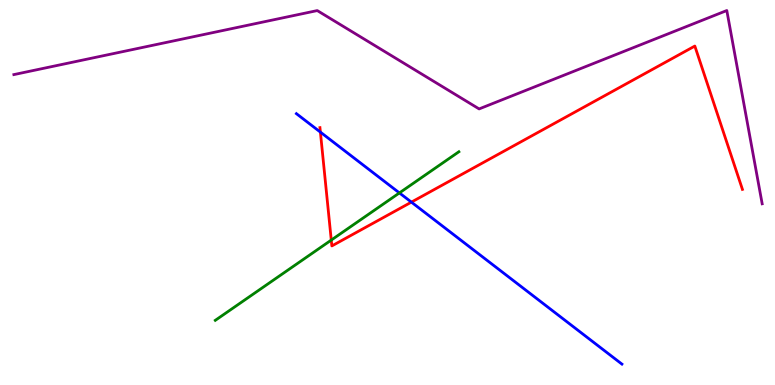[{'lines': ['blue', 'red'], 'intersections': [{'x': 4.13, 'y': 6.57}, {'x': 5.31, 'y': 4.75}]}, {'lines': ['green', 'red'], 'intersections': [{'x': 4.27, 'y': 3.76}]}, {'lines': ['purple', 'red'], 'intersections': []}, {'lines': ['blue', 'green'], 'intersections': [{'x': 5.15, 'y': 4.99}]}, {'lines': ['blue', 'purple'], 'intersections': []}, {'lines': ['green', 'purple'], 'intersections': []}]